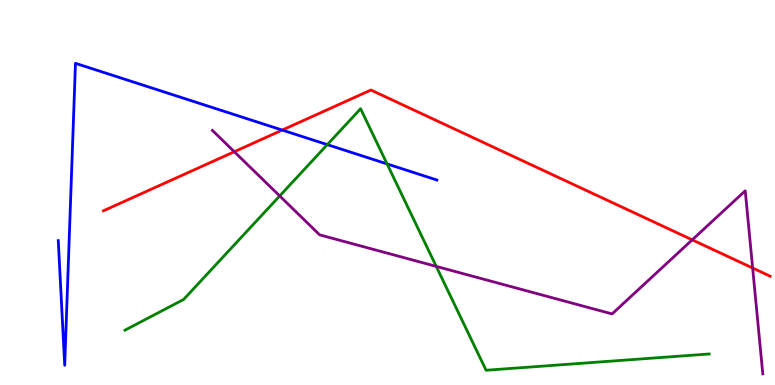[{'lines': ['blue', 'red'], 'intersections': [{'x': 3.64, 'y': 6.62}]}, {'lines': ['green', 'red'], 'intersections': []}, {'lines': ['purple', 'red'], 'intersections': [{'x': 3.02, 'y': 6.06}, {'x': 8.93, 'y': 3.77}, {'x': 9.71, 'y': 3.04}]}, {'lines': ['blue', 'green'], 'intersections': [{'x': 4.22, 'y': 6.24}, {'x': 4.99, 'y': 5.74}]}, {'lines': ['blue', 'purple'], 'intersections': []}, {'lines': ['green', 'purple'], 'intersections': [{'x': 3.61, 'y': 4.91}, {'x': 5.63, 'y': 3.08}]}]